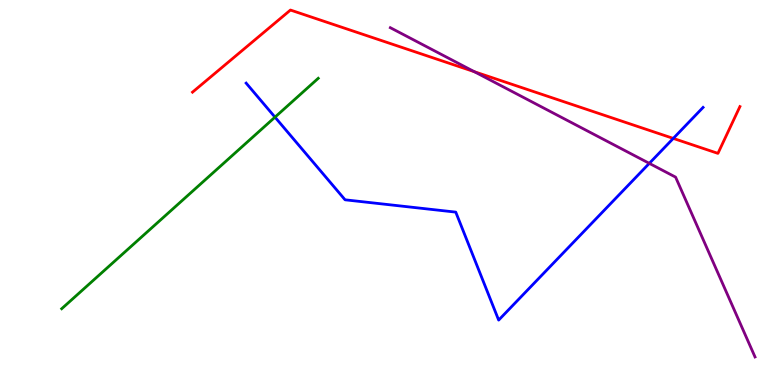[{'lines': ['blue', 'red'], 'intersections': [{'x': 8.69, 'y': 6.41}]}, {'lines': ['green', 'red'], 'intersections': []}, {'lines': ['purple', 'red'], 'intersections': [{'x': 6.12, 'y': 8.14}]}, {'lines': ['blue', 'green'], 'intersections': [{'x': 3.55, 'y': 6.96}]}, {'lines': ['blue', 'purple'], 'intersections': [{'x': 8.38, 'y': 5.76}]}, {'lines': ['green', 'purple'], 'intersections': []}]